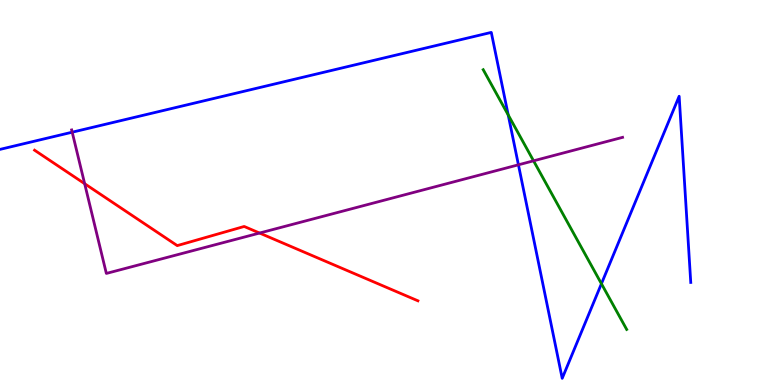[{'lines': ['blue', 'red'], 'intersections': []}, {'lines': ['green', 'red'], 'intersections': []}, {'lines': ['purple', 'red'], 'intersections': [{'x': 1.09, 'y': 5.23}, {'x': 3.35, 'y': 3.95}]}, {'lines': ['blue', 'green'], 'intersections': [{'x': 6.56, 'y': 7.01}, {'x': 7.76, 'y': 2.63}]}, {'lines': ['blue', 'purple'], 'intersections': [{'x': 0.932, 'y': 6.57}, {'x': 6.69, 'y': 5.72}]}, {'lines': ['green', 'purple'], 'intersections': [{'x': 6.88, 'y': 5.82}]}]